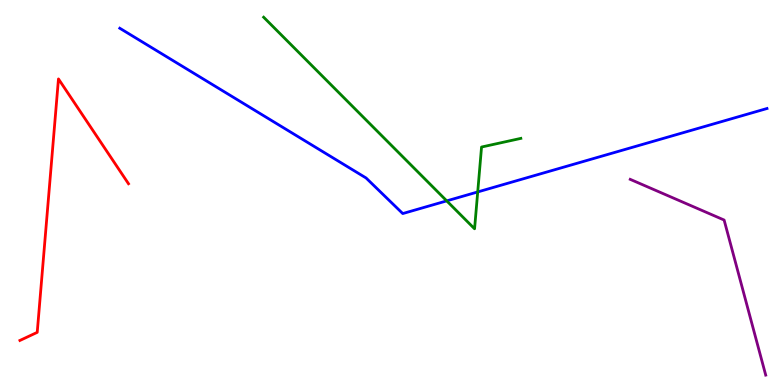[{'lines': ['blue', 'red'], 'intersections': []}, {'lines': ['green', 'red'], 'intersections': []}, {'lines': ['purple', 'red'], 'intersections': []}, {'lines': ['blue', 'green'], 'intersections': [{'x': 5.76, 'y': 4.78}, {'x': 6.16, 'y': 5.01}]}, {'lines': ['blue', 'purple'], 'intersections': []}, {'lines': ['green', 'purple'], 'intersections': []}]